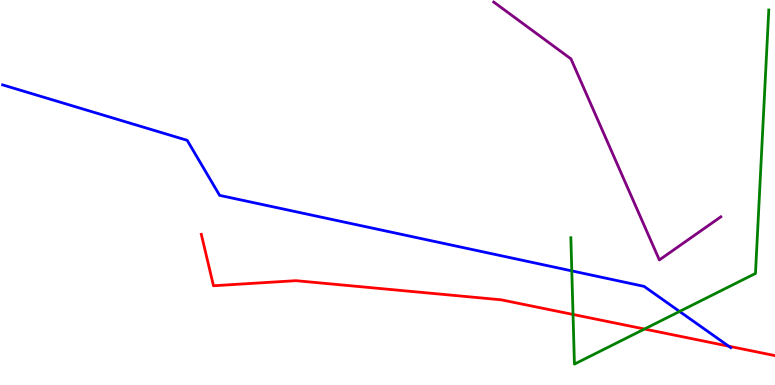[{'lines': ['blue', 'red'], 'intersections': [{'x': 9.4, 'y': 1.01}]}, {'lines': ['green', 'red'], 'intersections': [{'x': 7.39, 'y': 1.83}, {'x': 8.32, 'y': 1.45}]}, {'lines': ['purple', 'red'], 'intersections': []}, {'lines': ['blue', 'green'], 'intersections': [{'x': 7.38, 'y': 2.96}, {'x': 8.77, 'y': 1.91}]}, {'lines': ['blue', 'purple'], 'intersections': []}, {'lines': ['green', 'purple'], 'intersections': []}]